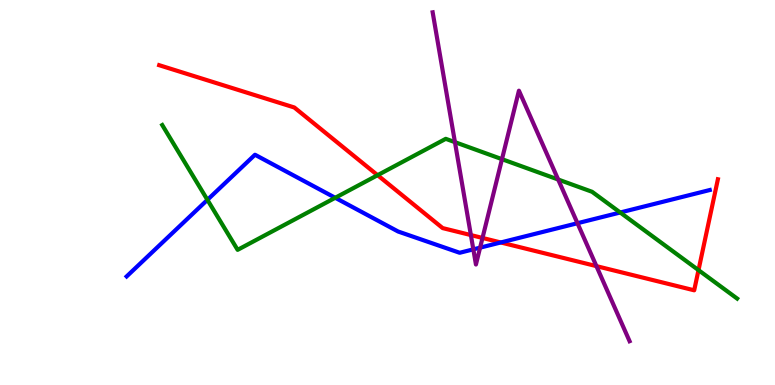[{'lines': ['blue', 'red'], 'intersections': [{'x': 6.46, 'y': 3.7}]}, {'lines': ['green', 'red'], 'intersections': [{'x': 4.87, 'y': 5.45}, {'x': 9.01, 'y': 2.98}]}, {'lines': ['purple', 'red'], 'intersections': [{'x': 6.08, 'y': 3.89}, {'x': 6.23, 'y': 3.82}, {'x': 7.7, 'y': 3.09}]}, {'lines': ['blue', 'green'], 'intersections': [{'x': 2.68, 'y': 4.81}, {'x': 4.33, 'y': 4.86}, {'x': 8.0, 'y': 4.48}]}, {'lines': ['blue', 'purple'], 'intersections': [{'x': 6.11, 'y': 3.52}, {'x': 6.19, 'y': 3.57}, {'x': 7.45, 'y': 4.2}]}, {'lines': ['green', 'purple'], 'intersections': [{'x': 5.87, 'y': 6.31}, {'x': 6.48, 'y': 5.87}, {'x': 7.2, 'y': 5.34}]}]